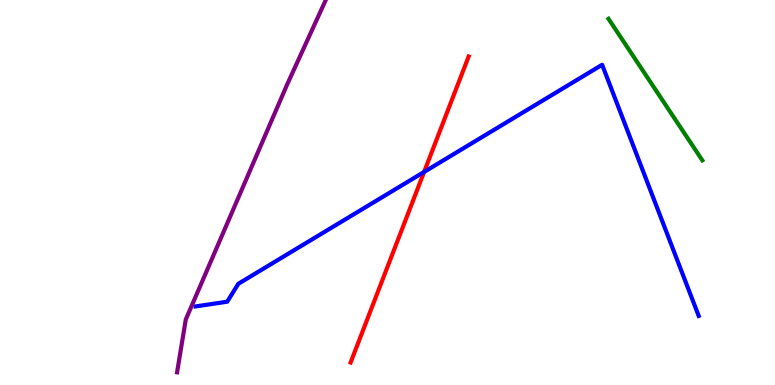[{'lines': ['blue', 'red'], 'intersections': [{'x': 5.47, 'y': 5.53}]}, {'lines': ['green', 'red'], 'intersections': []}, {'lines': ['purple', 'red'], 'intersections': []}, {'lines': ['blue', 'green'], 'intersections': []}, {'lines': ['blue', 'purple'], 'intersections': []}, {'lines': ['green', 'purple'], 'intersections': []}]